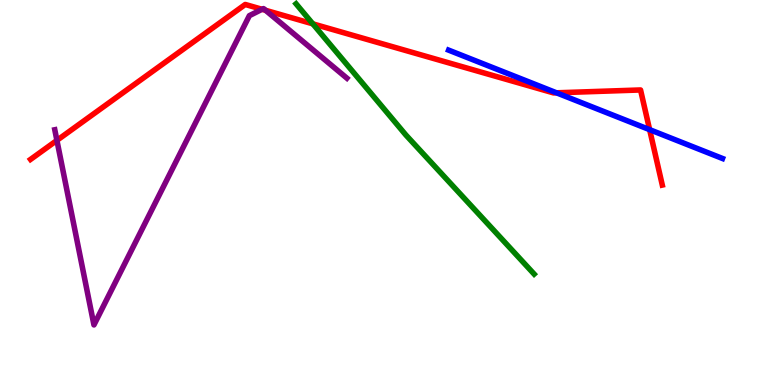[{'lines': ['blue', 'red'], 'intersections': [{'x': 7.18, 'y': 7.59}, {'x': 8.38, 'y': 6.63}]}, {'lines': ['green', 'red'], 'intersections': [{'x': 4.04, 'y': 9.38}]}, {'lines': ['purple', 'red'], 'intersections': [{'x': 0.734, 'y': 6.35}, {'x': 3.38, 'y': 9.76}, {'x': 3.43, 'y': 9.73}]}, {'lines': ['blue', 'green'], 'intersections': []}, {'lines': ['blue', 'purple'], 'intersections': []}, {'lines': ['green', 'purple'], 'intersections': []}]